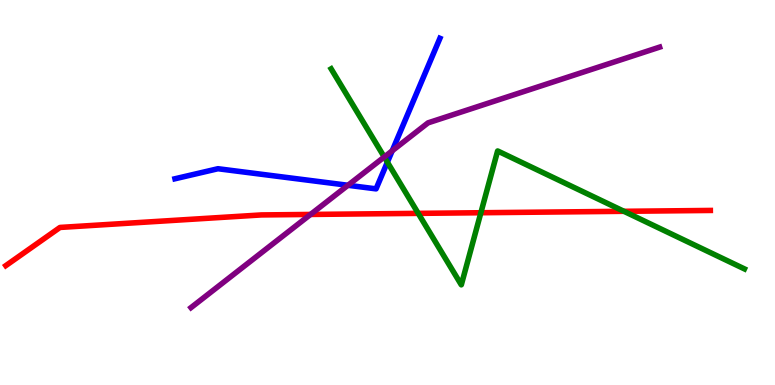[{'lines': ['blue', 'red'], 'intersections': []}, {'lines': ['green', 'red'], 'intersections': [{'x': 5.4, 'y': 4.46}, {'x': 6.2, 'y': 4.47}, {'x': 8.05, 'y': 4.51}]}, {'lines': ['purple', 'red'], 'intersections': [{'x': 4.01, 'y': 4.43}]}, {'lines': ['blue', 'green'], 'intersections': [{'x': 5.0, 'y': 5.79}]}, {'lines': ['blue', 'purple'], 'intersections': [{'x': 4.49, 'y': 5.19}, {'x': 5.06, 'y': 6.08}]}, {'lines': ['green', 'purple'], 'intersections': [{'x': 4.96, 'y': 5.92}]}]